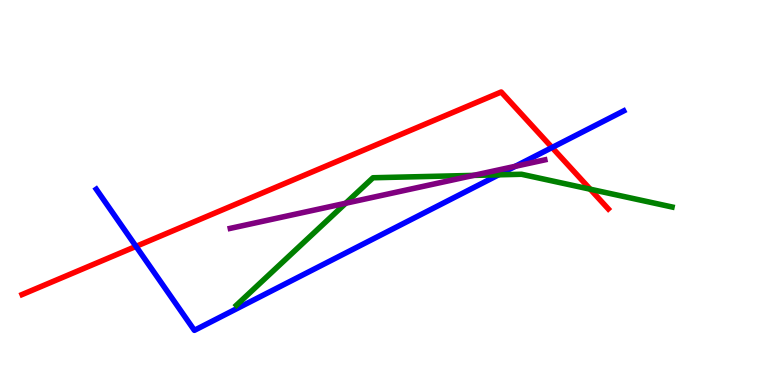[{'lines': ['blue', 'red'], 'intersections': [{'x': 1.76, 'y': 3.6}, {'x': 7.12, 'y': 6.17}]}, {'lines': ['green', 'red'], 'intersections': [{'x': 7.62, 'y': 5.09}]}, {'lines': ['purple', 'red'], 'intersections': []}, {'lines': ['blue', 'green'], 'intersections': [{'x': 6.43, 'y': 5.46}]}, {'lines': ['blue', 'purple'], 'intersections': [{'x': 6.65, 'y': 5.68}]}, {'lines': ['green', 'purple'], 'intersections': [{'x': 4.46, 'y': 4.72}, {'x': 6.11, 'y': 5.44}]}]